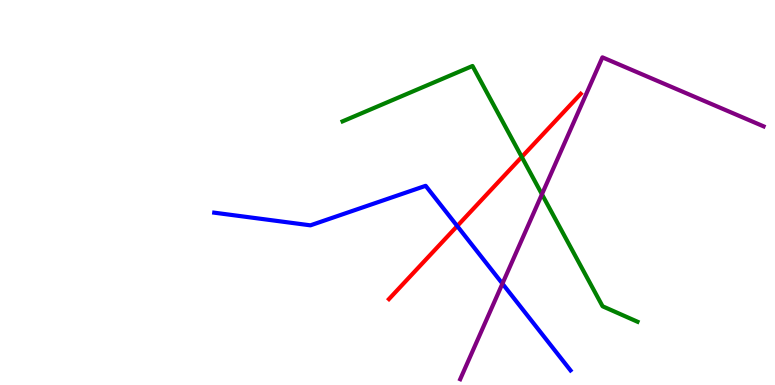[{'lines': ['blue', 'red'], 'intersections': [{'x': 5.9, 'y': 4.13}]}, {'lines': ['green', 'red'], 'intersections': [{'x': 6.73, 'y': 5.92}]}, {'lines': ['purple', 'red'], 'intersections': []}, {'lines': ['blue', 'green'], 'intersections': []}, {'lines': ['blue', 'purple'], 'intersections': [{'x': 6.48, 'y': 2.63}]}, {'lines': ['green', 'purple'], 'intersections': [{'x': 6.99, 'y': 4.95}]}]